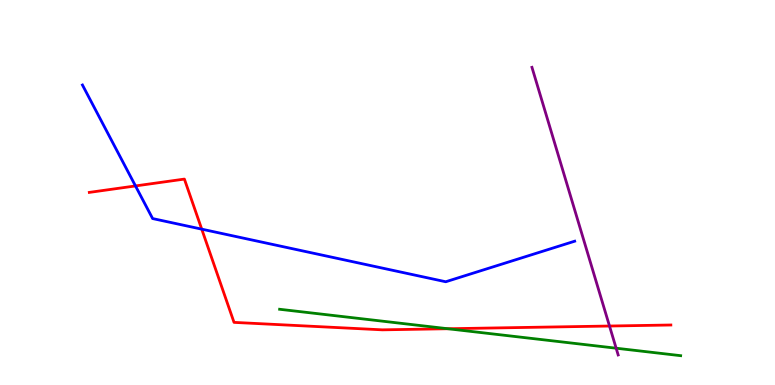[{'lines': ['blue', 'red'], 'intersections': [{'x': 1.75, 'y': 5.17}, {'x': 2.6, 'y': 4.05}]}, {'lines': ['green', 'red'], 'intersections': [{'x': 5.78, 'y': 1.46}]}, {'lines': ['purple', 'red'], 'intersections': [{'x': 7.86, 'y': 1.53}]}, {'lines': ['blue', 'green'], 'intersections': []}, {'lines': ['blue', 'purple'], 'intersections': []}, {'lines': ['green', 'purple'], 'intersections': [{'x': 7.95, 'y': 0.956}]}]